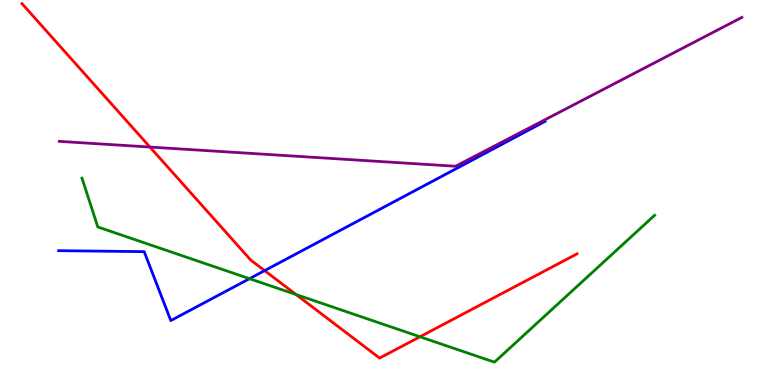[{'lines': ['blue', 'red'], 'intersections': [{'x': 3.41, 'y': 2.97}]}, {'lines': ['green', 'red'], 'intersections': [{'x': 3.82, 'y': 2.35}, {'x': 5.42, 'y': 1.25}]}, {'lines': ['purple', 'red'], 'intersections': [{'x': 1.93, 'y': 6.18}]}, {'lines': ['blue', 'green'], 'intersections': [{'x': 3.22, 'y': 2.76}]}, {'lines': ['blue', 'purple'], 'intersections': []}, {'lines': ['green', 'purple'], 'intersections': []}]